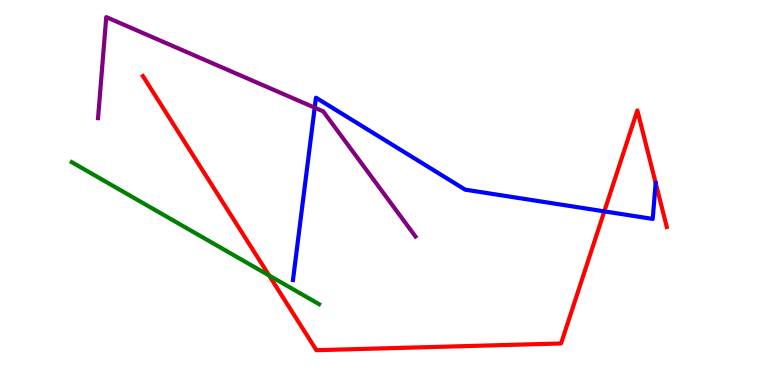[{'lines': ['blue', 'red'], 'intersections': [{'x': 7.8, 'y': 4.51}]}, {'lines': ['green', 'red'], 'intersections': [{'x': 3.47, 'y': 2.84}]}, {'lines': ['purple', 'red'], 'intersections': []}, {'lines': ['blue', 'green'], 'intersections': []}, {'lines': ['blue', 'purple'], 'intersections': [{'x': 4.06, 'y': 7.2}]}, {'lines': ['green', 'purple'], 'intersections': []}]